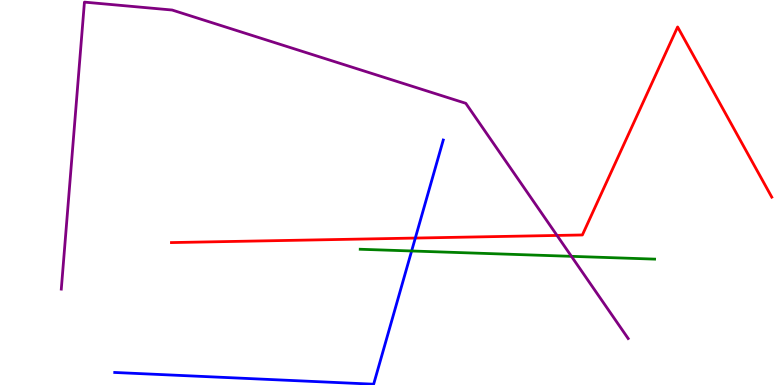[{'lines': ['blue', 'red'], 'intersections': [{'x': 5.36, 'y': 3.82}]}, {'lines': ['green', 'red'], 'intersections': []}, {'lines': ['purple', 'red'], 'intersections': [{'x': 7.19, 'y': 3.88}]}, {'lines': ['blue', 'green'], 'intersections': [{'x': 5.31, 'y': 3.48}]}, {'lines': ['blue', 'purple'], 'intersections': []}, {'lines': ['green', 'purple'], 'intersections': [{'x': 7.37, 'y': 3.34}]}]